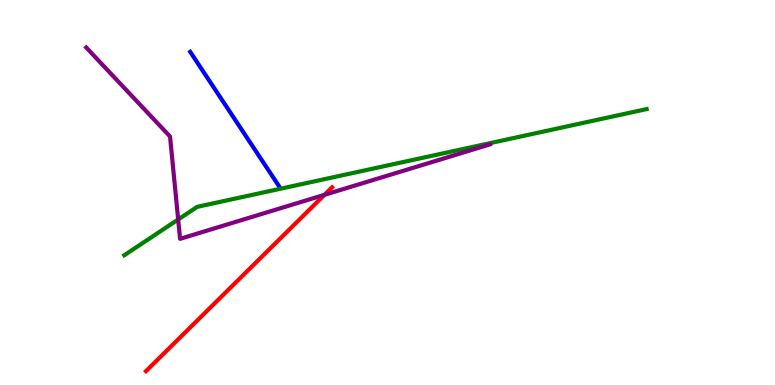[{'lines': ['blue', 'red'], 'intersections': []}, {'lines': ['green', 'red'], 'intersections': []}, {'lines': ['purple', 'red'], 'intersections': [{'x': 4.19, 'y': 4.94}]}, {'lines': ['blue', 'green'], 'intersections': []}, {'lines': ['blue', 'purple'], 'intersections': []}, {'lines': ['green', 'purple'], 'intersections': [{'x': 2.3, 'y': 4.3}]}]